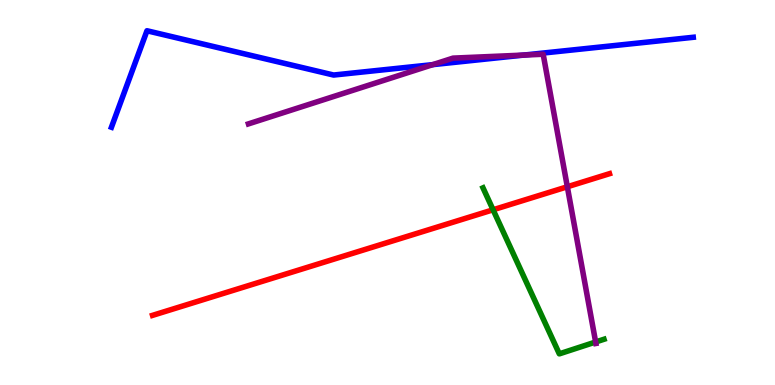[{'lines': ['blue', 'red'], 'intersections': []}, {'lines': ['green', 'red'], 'intersections': [{'x': 6.36, 'y': 4.55}]}, {'lines': ['purple', 'red'], 'intersections': [{'x': 7.32, 'y': 5.15}]}, {'lines': ['blue', 'green'], 'intersections': []}, {'lines': ['blue', 'purple'], 'intersections': [{'x': 5.58, 'y': 8.32}, {'x': 6.76, 'y': 8.57}]}, {'lines': ['green', 'purple'], 'intersections': [{'x': 7.69, 'y': 1.12}]}]